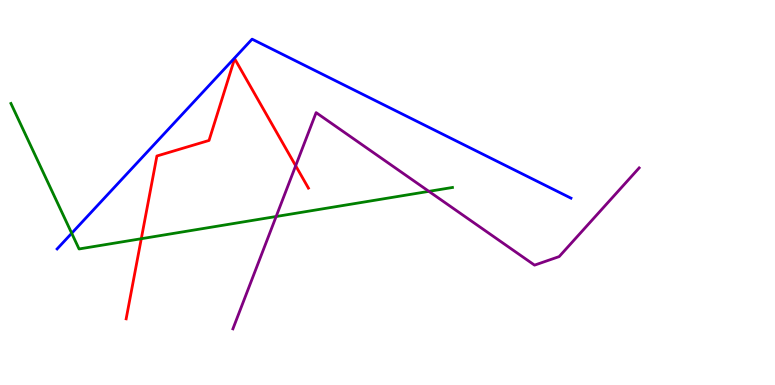[{'lines': ['blue', 'red'], 'intersections': []}, {'lines': ['green', 'red'], 'intersections': [{'x': 1.82, 'y': 3.8}]}, {'lines': ['purple', 'red'], 'intersections': [{'x': 3.82, 'y': 5.69}]}, {'lines': ['blue', 'green'], 'intersections': [{'x': 0.925, 'y': 3.94}]}, {'lines': ['blue', 'purple'], 'intersections': []}, {'lines': ['green', 'purple'], 'intersections': [{'x': 3.56, 'y': 4.38}, {'x': 5.53, 'y': 5.03}]}]